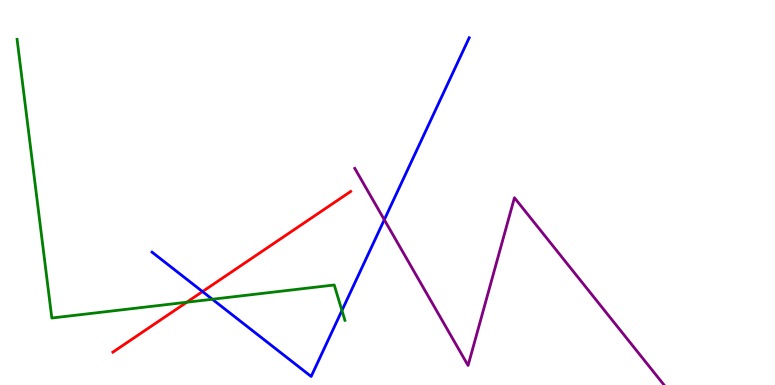[{'lines': ['blue', 'red'], 'intersections': [{'x': 2.61, 'y': 2.43}]}, {'lines': ['green', 'red'], 'intersections': [{'x': 2.41, 'y': 2.15}]}, {'lines': ['purple', 'red'], 'intersections': []}, {'lines': ['blue', 'green'], 'intersections': [{'x': 2.74, 'y': 2.23}, {'x': 4.41, 'y': 1.93}]}, {'lines': ['blue', 'purple'], 'intersections': [{'x': 4.96, 'y': 4.29}]}, {'lines': ['green', 'purple'], 'intersections': []}]